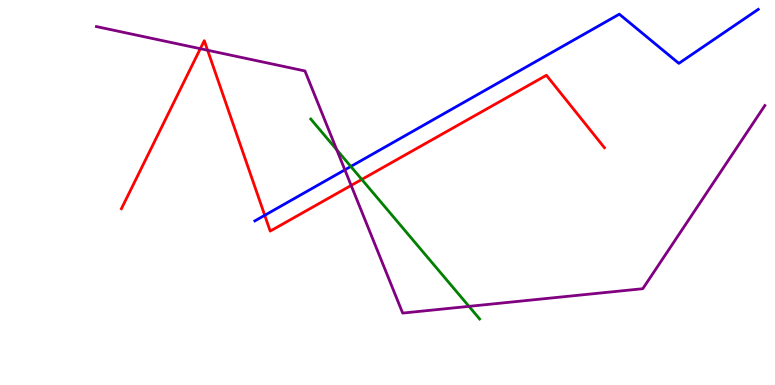[{'lines': ['blue', 'red'], 'intersections': [{'x': 3.42, 'y': 4.41}]}, {'lines': ['green', 'red'], 'intersections': [{'x': 4.67, 'y': 5.34}]}, {'lines': ['purple', 'red'], 'intersections': [{'x': 2.58, 'y': 8.74}, {'x': 2.68, 'y': 8.7}, {'x': 4.53, 'y': 5.18}]}, {'lines': ['blue', 'green'], 'intersections': [{'x': 4.53, 'y': 5.68}]}, {'lines': ['blue', 'purple'], 'intersections': [{'x': 4.45, 'y': 5.59}]}, {'lines': ['green', 'purple'], 'intersections': [{'x': 4.35, 'y': 6.11}, {'x': 6.05, 'y': 2.04}]}]